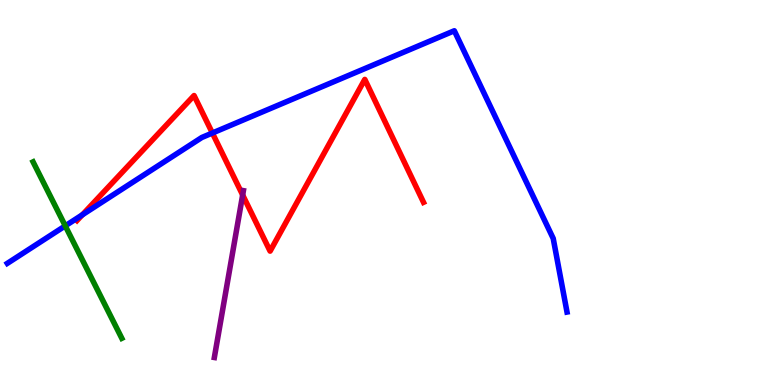[{'lines': ['blue', 'red'], 'intersections': [{'x': 1.06, 'y': 4.42}, {'x': 2.74, 'y': 6.54}]}, {'lines': ['green', 'red'], 'intersections': []}, {'lines': ['purple', 'red'], 'intersections': [{'x': 3.13, 'y': 4.94}]}, {'lines': ['blue', 'green'], 'intersections': [{'x': 0.842, 'y': 4.13}]}, {'lines': ['blue', 'purple'], 'intersections': []}, {'lines': ['green', 'purple'], 'intersections': []}]